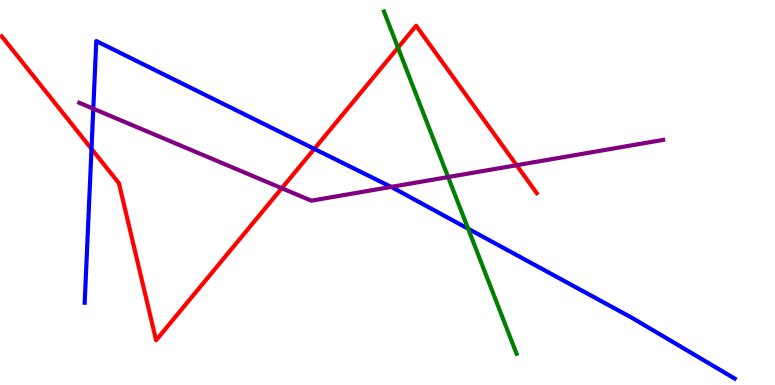[{'lines': ['blue', 'red'], 'intersections': [{'x': 1.18, 'y': 6.13}, {'x': 4.06, 'y': 6.13}]}, {'lines': ['green', 'red'], 'intersections': [{'x': 5.14, 'y': 8.76}]}, {'lines': ['purple', 'red'], 'intersections': [{'x': 3.64, 'y': 5.11}, {'x': 6.67, 'y': 5.71}]}, {'lines': ['blue', 'green'], 'intersections': [{'x': 6.04, 'y': 4.06}]}, {'lines': ['blue', 'purple'], 'intersections': [{'x': 1.2, 'y': 7.18}, {'x': 5.05, 'y': 5.15}]}, {'lines': ['green', 'purple'], 'intersections': [{'x': 5.78, 'y': 5.4}]}]